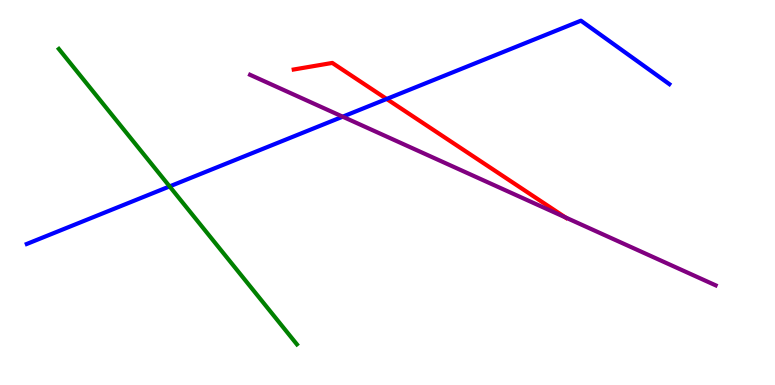[{'lines': ['blue', 'red'], 'intersections': [{'x': 4.99, 'y': 7.43}]}, {'lines': ['green', 'red'], 'intersections': []}, {'lines': ['purple', 'red'], 'intersections': [{'x': 7.29, 'y': 4.36}]}, {'lines': ['blue', 'green'], 'intersections': [{'x': 2.19, 'y': 5.16}]}, {'lines': ['blue', 'purple'], 'intersections': [{'x': 4.42, 'y': 6.97}]}, {'lines': ['green', 'purple'], 'intersections': []}]